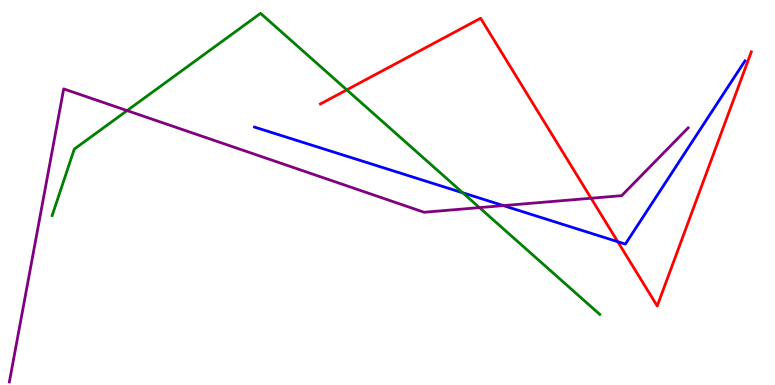[{'lines': ['blue', 'red'], 'intersections': [{'x': 7.97, 'y': 3.72}]}, {'lines': ['green', 'red'], 'intersections': [{'x': 4.47, 'y': 7.67}]}, {'lines': ['purple', 'red'], 'intersections': [{'x': 7.63, 'y': 4.85}]}, {'lines': ['blue', 'green'], 'intersections': [{'x': 5.97, 'y': 4.99}]}, {'lines': ['blue', 'purple'], 'intersections': [{'x': 6.49, 'y': 4.66}]}, {'lines': ['green', 'purple'], 'intersections': [{'x': 1.64, 'y': 7.13}, {'x': 6.19, 'y': 4.61}]}]